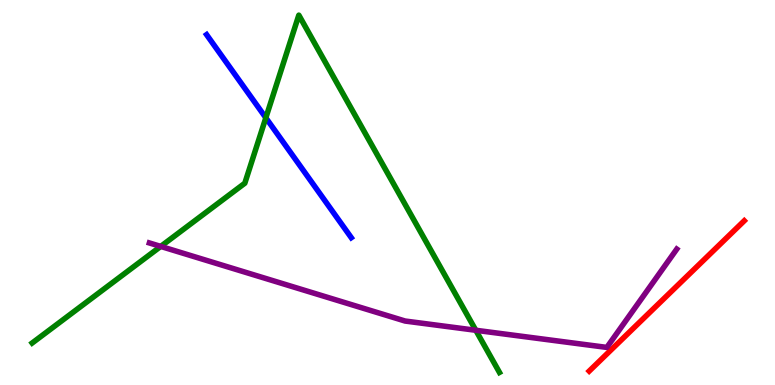[{'lines': ['blue', 'red'], 'intersections': []}, {'lines': ['green', 'red'], 'intersections': []}, {'lines': ['purple', 'red'], 'intersections': []}, {'lines': ['blue', 'green'], 'intersections': [{'x': 3.43, 'y': 6.94}]}, {'lines': ['blue', 'purple'], 'intersections': []}, {'lines': ['green', 'purple'], 'intersections': [{'x': 2.07, 'y': 3.6}, {'x': 6.14, 'y': 1.42}]}]